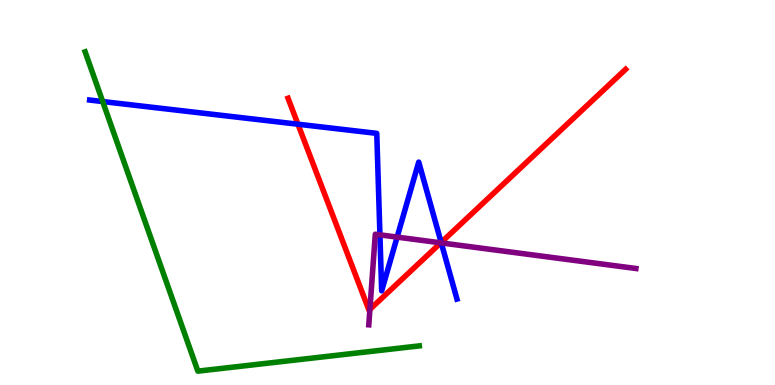[{'lines': ['blue', 'red'], 'intersections': [{'x': 3.84, 'y': 6.77}, {'x': 5.69, 'y': 3.7}]}, {'lines': ['green', 'red'], 'intersections': []}, {'lines': ['purple', 'red'], 'intersections': [{'x': 4.77, 'y': 1.96}, {'x': 5.69, 'y': 3.69}]}, {'lines': ['blue', 'green'], 'intersections': [{'x': 1.33, 'y': 7.36}]}, {'lines': ['blue', 'purple'], 'intersections': [{'x': 4.9, 'y': 3.9}, {'x': 5.12, 'y': 3.84}, {'x': 5.69, 'y': 3.69}]}, {'lines': ['green', 'purple'], 'intersections': []}]